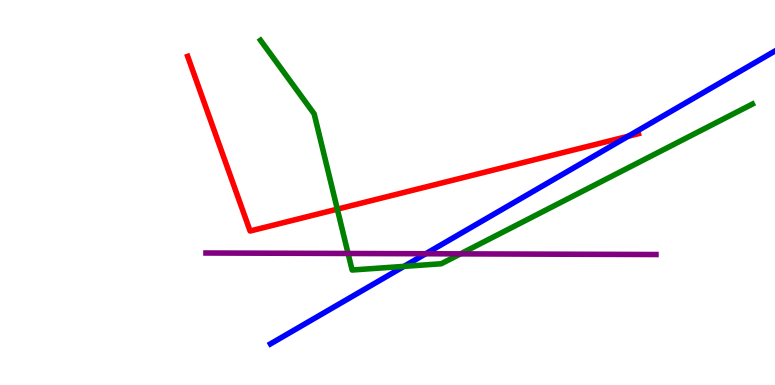[{'lines': ['blue', 'red'], 'intersections': [{'x': 8.1, 'y': 6.46}]}, {'lines': ['green', 'red'], 'intersections': [{'x': 4.35, 'y': 4.57}]}, {'lines': ['purple', 'red'], 'intersections': []}, {'lines': ['blue', 'green'], 'intersections': [{'x': 5.21, 'y': 3.08}]}, {'lines': ['blue', 'purple'], 'intersections': [{'x': 5.49, 'y': 3.41}]}, {'lines': ['green', 'purple'], 'intersections': [{'x': 4.49, 'y': 3.42}, {'x': 5.94, 'y': 3.41}]}]